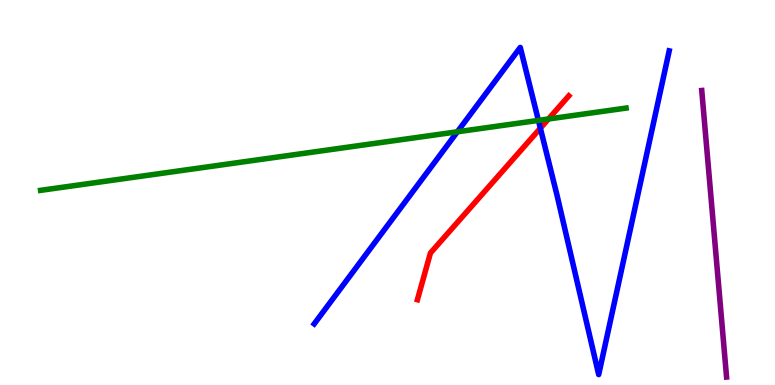[{'lines': ['blue', 'red'], 'intersections': [{'x': 6.97, 'y': 6.67}]}, {'lines': ['green', 'red'], 'intersections': [{'x': 7.08, 'y': 6.91}]}, {'lines': ['purple', 'red'], 'intersections': []}, {'lines': ['blue', 'green'], 'intersections': [{'x': 5.9, 'y': 6.58}, {'x': 6.95, 'y': 6.87}]}, {'lines': ['blue', 'purple'], 'intersections': []}, {'lines': ['green', 'purple'], 'intersections': []}]